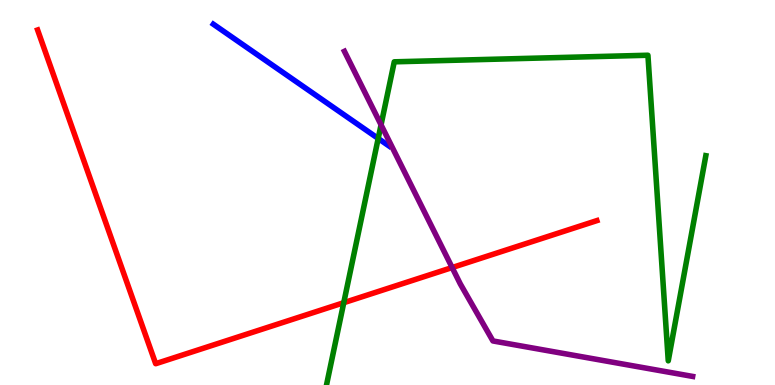[{'lines': ['blue', 'red'], 'intersections': []}, {'lines': ['green', 'red'], 'intersections': [{'x': 4.44, 'y': 2.14}]}, {'lines': ['purple', 'red'], 'intersections': [{'x': 5.83, 'y': 3.05}]}, {'lines': ['blue', 'green'], 'intersections': [{'x': 4.88, 'y': 6.4}]}, {'lines': ['blue', 'purple'], 'intersections': []}, {'lines': ['green', 'purple'], 'intersections': [{'x': 4.92, 'y': 6.76}]}]